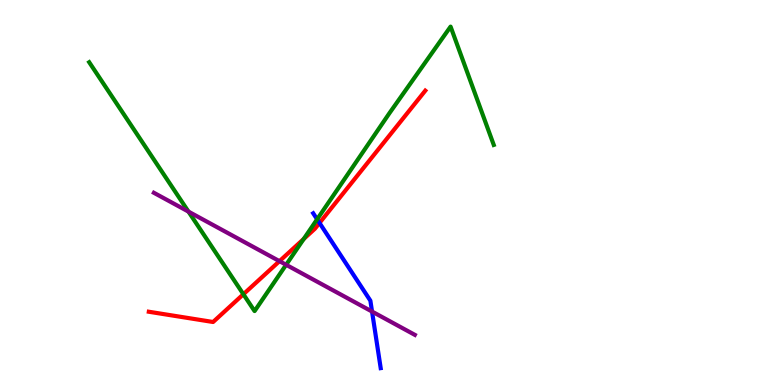[{'lines': ['blue', 'red'], 'intersections': [{'x': 4.12, 'y': 4.21}]}, {'lines': ['green', 'red'], 'intersections': [{'x': 3.14, 'y': 2.36}, {'x': 3.92, 'y': 3.79}]}, {'lines': ['purple', 'red'], 'intersections': [{'x': 3.61, 'y': 3.22}]}, {'lines': ['blue', 'green'], 'intersections': [{'x': 4.09, 'y': 4.3}]}, {'lines': ['blue', 'purple'], 'intersections': [{'x': 4.8, 'y': 1.91}]}, {'lines': ['green', 'purple'], 'intersections': [{'x': 2.43, 'y': 4.5}, {'x': 3.69, 'y': 3.12}]}]